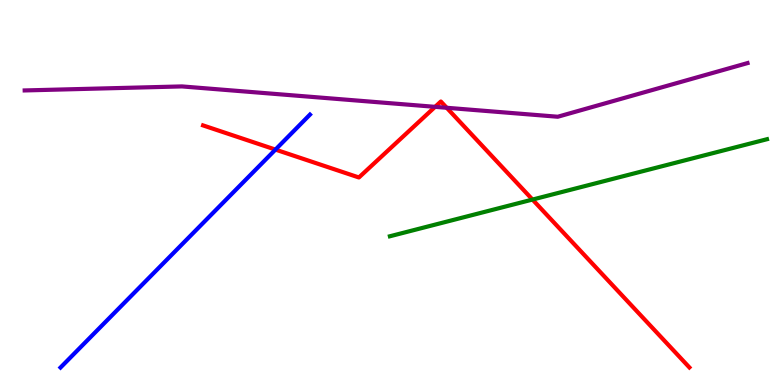[{'lines': ['blue', 'red'], 'intersections': [{'x': 3.55, 'y': 6.11}]}, {'lines': ['green', 'red'], 'intersections': [{'x': 6.87, 'y': 4.82}]}, {'lines': ['purple', 'red'], 'intersections': [{'x': 5.61, 'y': 7.22}, {'x': 5.76, 'y': 7.2}]}, {'lines': ['blue', 'green'], 'intersections': []}, {'lines': ['blue', 'purple'], 'intersections': []}, {'lines': ['green', 'purple'], 'intersections': []}]